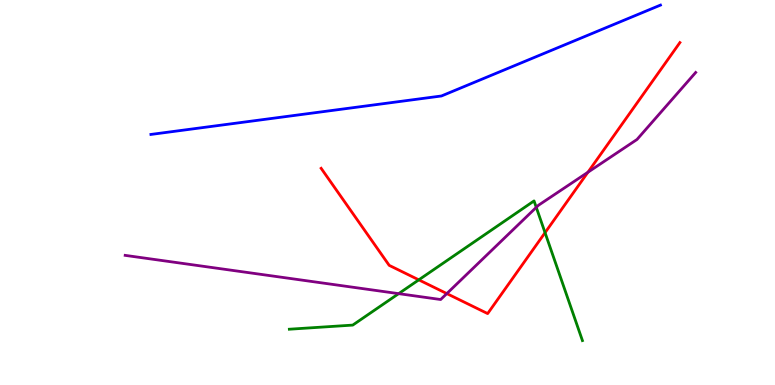[{'lines': ['blue', 'red'], 'intersections': []}, {'lines': ['green', 'red'], 'intersections': [{'x': 5.4, 'y': 2.73}, {'x': 7.03, 'y': 3.96}]}, {'lines': ['purple', 'red'], 'intersections': [{'x': 5.77, 'y': 2.37}, {'x': 7.59, 'y': 5.53}]}, {'lines': ['blue', 'green'], 'intersections': []}, {'lines': ['blue', 'purple'], 'intersections': []}, {'lines': ['green', 'purple'], 'intersections': [{'x': 5.14, 'y': 2.37}, {'x': 6.92, 'y': 4.61}]}]